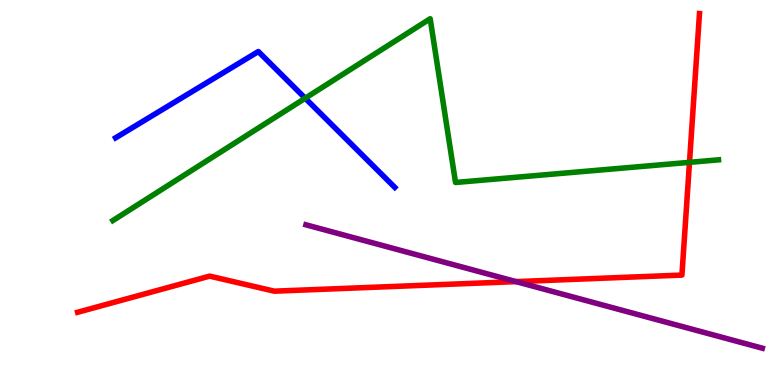[{'lines': ['blue', 'red'], 'intersections': []}, {'lines': ['green', 'red'], 'intersections': [{'x': 8.9, 'y': 5.78}]}, {'lines': ['purple', 'red'], 'intersections': [{'x': 6.66, 'y': 2.69}]}, {'lines': ['blue', 'green'], 'intersections': [{'x': 3.94, 'y': 7.45}]}, {'lines': ['blue', 'purple'], 'intersections': []}, {'lines': ['green', 'purple'], 'intersections': []}]